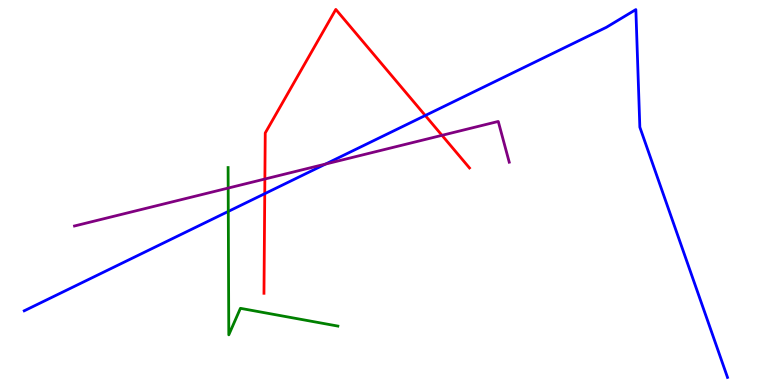[{'lines': ['blue', 'red'], 'intersections': [{'x': 3.42, 'y': 4.97}, {'x': 5.49, 'y': 7.0}]}, {'lines': ['green', 'red'], 'intersections': []}, {'lines': ['purple', 'red'], 'intersections': [{'x': 3.42, 'y': 5.35}, {'x': 5.7, 'y': 6.48}]}, {'lines': ['blue', 'green'], 'intersections': [{'x': 2.95, 'y': 4.51}]}, {'lines': ['blue', 'purple'], 'intersections': [{'x': 4.2, 'y': 5.74}]}, {'lines': ['green', 'purple'], 'intersections': [{'x': 2.94, 'y': 5.12}]}]